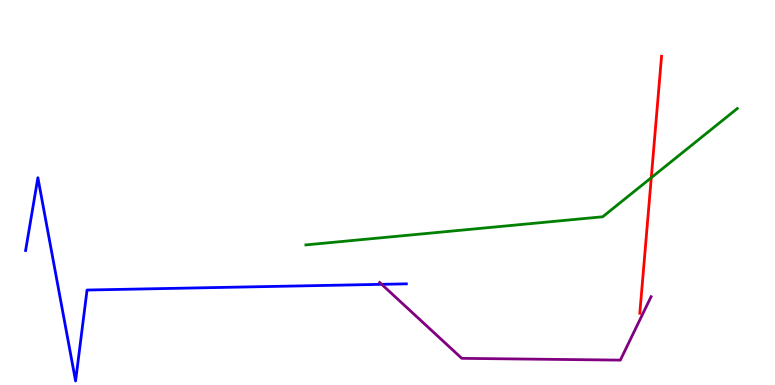[{'lines': ['blue', 'red'], 'intersections': []}, {'lines': ['green', 'red'], 'intersections': [{'x': 8.4, 'y': 5.38}]}, {'lines': ['purple', 'red'], 'intersections': []}, {'lines': ['blue', 'green'], 'intersections': []}, {'lines': ['blue', 'purple'], 'intersections': [{'x': 4.92, 'y': 2.61}]}, {'lines': ['green', 'purple'], 'intersections': []}]